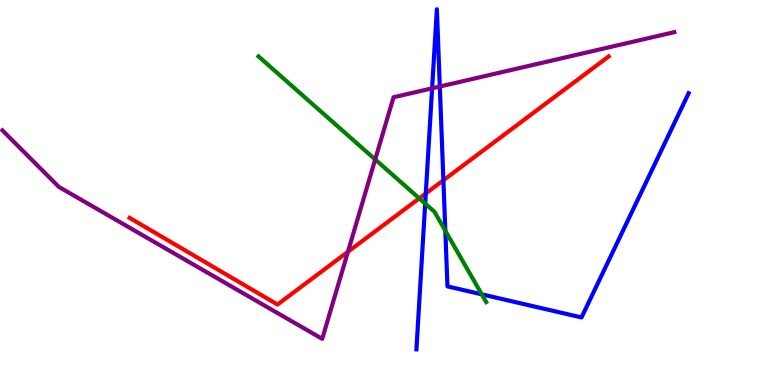[{'lines': ['blue', 'red'], 'intersections': [{'x': 5.49, 'y': 4.98}, {'x': 5.72, 'y': 5.32}]}, {'lines': ['green', 'red'], 'intersections': [{'x': 5.41, 'y': 4.85}]}, {'lines': ['purple', 'red'], 'intersections': [{'x': 4.49, 'y': 3.46}]}, {'lines': ['blue', 'green'], 'intersections': [{'x': 5.49, 'y': 4.71}, {'x': 5.75, 'y': 4.01}, {'x': 6.22, 'y': 2.36}]}, {'lines': ['blue', 'purple'], 'intersections': [{'x': 5.58, 'y': 7.71}, {'x': 5.68, 'y': 7.75}]}, {'lines': ['green', 'purple'], 'intersections': [{'x': 4.84, 'y': 5.86}]}]